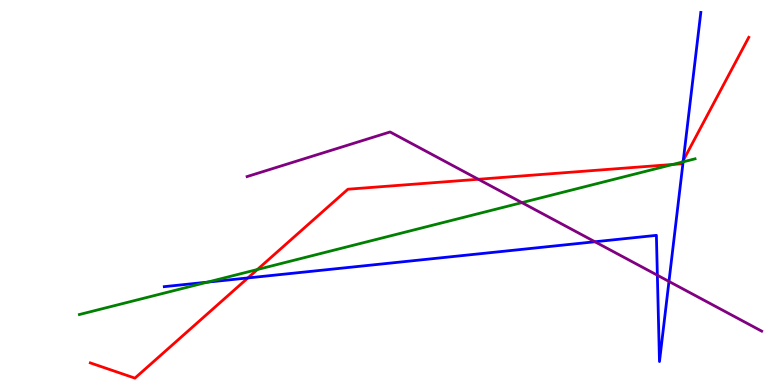[{'lines': ['blue', 'red'], 'intersections': [{'x': 3.2, 'y': 2.78}, {'x': 8.82, 'y': 5.83}]}, {'lines': ['green', 'red'], 'intersections': [{'x': 3.32, 'y': 3.0}, {'x': 8.68, 'y': 5.73}, {'x': 8.81, 'y': 5.79}]}, {'lines': ['purple', 'red'], 'intersections': [{'x': 6.17, 'y': 5.34}]}, {'lines': ['blue', 'green'], 'intersections': [{'x': 2.68, 'y': 2.67}, {'x': 8.81, 'y': 5.8}]}, {'lines': ['blue', 'purple'], 'intersections': [{'x': 7.68, 'y': 3.72}, {'x': 8.48, 'y': 2.85}, {'x': 8.63, 'y': 2.69}]}, {'lines': ['green', 'purple'], 'intersections': [{'x': 6.73, 'y': 4.74}]}]